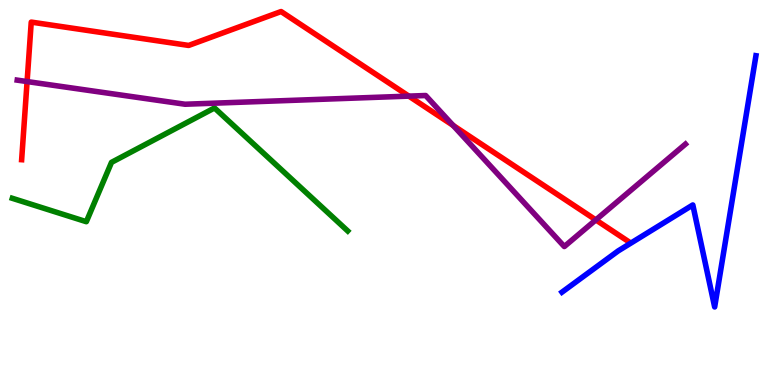[{'lines': ['blue', 'red'], 'intersections': []}, {'lines': ['green', 'red'], 'intersections': []}, {'lines': ['purple', 'red'], 'intersections': [{'x': 0.35, 'y': 7.88}, {'x': 5.28, 'y': 7.5}, {'x': 5.85, 'y': 6.74}, {'x': 7.69, 'y': 4.29}]}, {'lines': ['blue', 'green'], 'intersections': []}, {'lines': ['blue', 'purple'], 'intersections': []}, {'lines': ['green', 'purple'], 'intersections': []}]